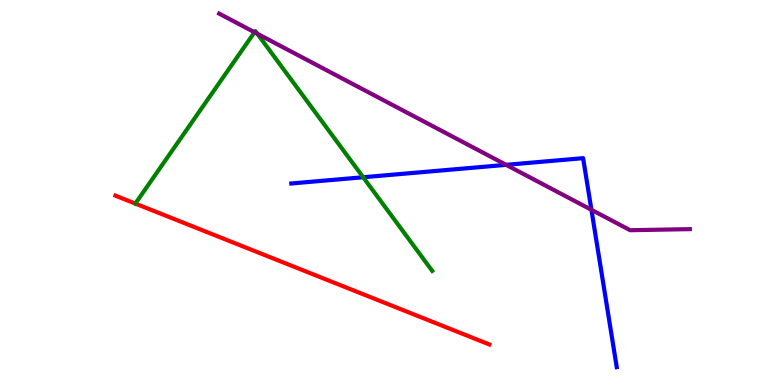[{'lines': ['blue', 'red'], 'intersections': []}, {'lines': ['green', 'red'], 'intersections': []}, {'lines': ['purple', 'red'], 'intersections': []}, {'lines': ['blue', 'green'], 'intersections': [{'x': 4.69, 'y': 5.4}]}, {'lines': ['blue', 'purple'], 'intersections': [{'x': 6.53, 'y': 5.72}, {'x': 7.63, 'y': 4.55}]}, {'lines': ['green', 'purple'], 'intersections': [{'x': 3.28, 'y': 9.16}, {'x': 3.32, 'y': 9.12}]}]